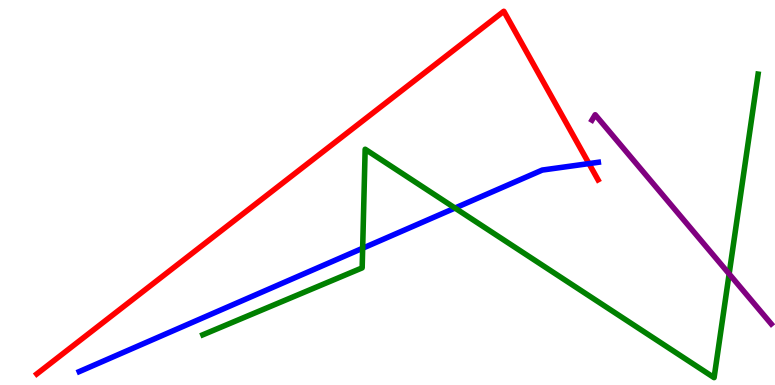[{'lines': ['blue', 'red'], 'intersections': [{'x': 7.6, 'y': 5.75}]}, {'lines': ['green', 'red'], 'intersections': []}, {'lines': ['purple', 'red'], 'intersections': []}, {'lines': ['blue', 'green'], 'intersections': [{'x': 4.68, 'y': 3.55}, {'x': 5.87, 'y': 4.6}]}, {'lines': ['blue', 'purple'], 'intersections': []}, {'lines': ['green', 'purple'], 'intersections': [{'x': 9.41, 'y': 2.89}]}]